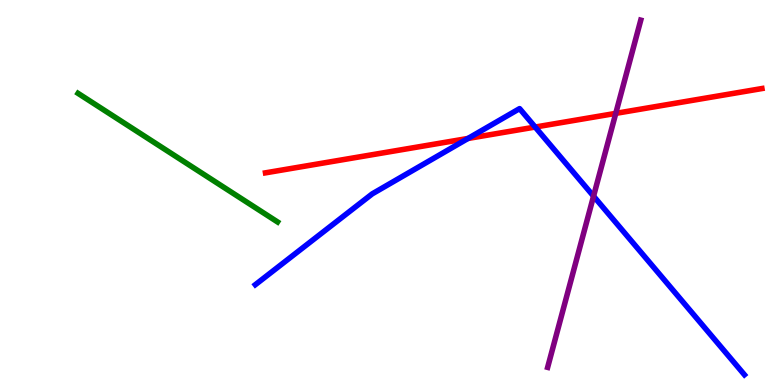[{'lines': ['blue', 'red'], 'intersections': [{'x': 6.04, 'y': 6.4}, {'x': 6.91, 'y': 6.7}]}, {'lines': ['green', 'red'], 'intersections': []}, {'lines': ['purple', 'red'], 'intersections': [{'x': 7.95, 'y': 7.06}]}, {'lines': ['blue', 'green'], 'intersections': []}, {'lines': ['blue', 'purple'], 'intersections': [{'x': 7.66, 'y': 4.9}]}, {'lines': ['green', 'purple'], 'intersections': []}]